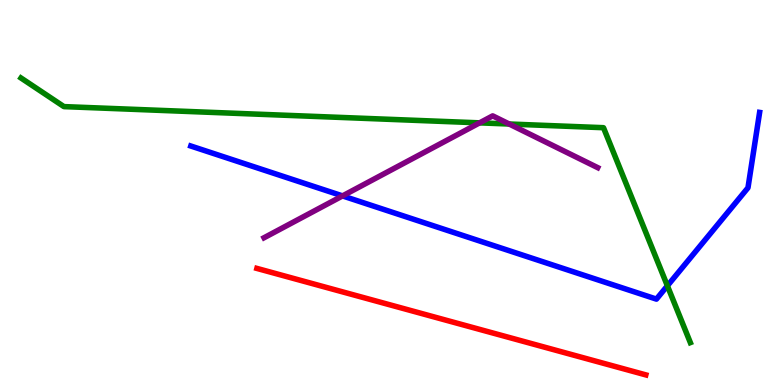[{'lines': ['blue', 'red'], 'intersections': []}, {'lines': ['green', 'red'], 'intersections': []}, {'lines': ['purple', 'red'], 'intersections': []}, {'lines': ['blue', 'green'], 'intersections': [{'x': 8.61, 'y': 2.58}]}, {'lines': ['blue', 'purple'], 'intersections': [{'x': 4.42, 'y': 4.91}]}, {'lines': ['green', 'purple'], 'intersections': [{'x': 6.19, 'y': 6.81}, {'x': 6.57, 'y': 6.78}]}]